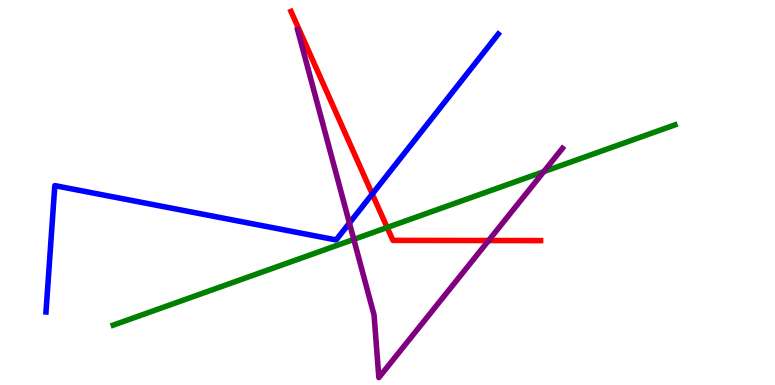[{'lines': ['blue', 'red'], 'intersections': [{'x': 4.8, 'y': 4.96}]}, {'lines': ['green', 'red'], 'intersections': [{'x': 5.0, 'y': 4.09}]}, {'lines': ['purple', 'red'], 'intersections': [{'x': 6.3, 'y': 3.75}]}, {'lines': ['blue', 'green'], 'intersections': []}, {'lines': ['blue', 'purple'], 'intersections': [{'x': 4.51, 'y': 4.21}]}, {'lines': ['green', 'purple'], 'intersections': [{'x': 4.56, 'y': 3.78}, {'x': 7.02, 'y': 5.54}]}]